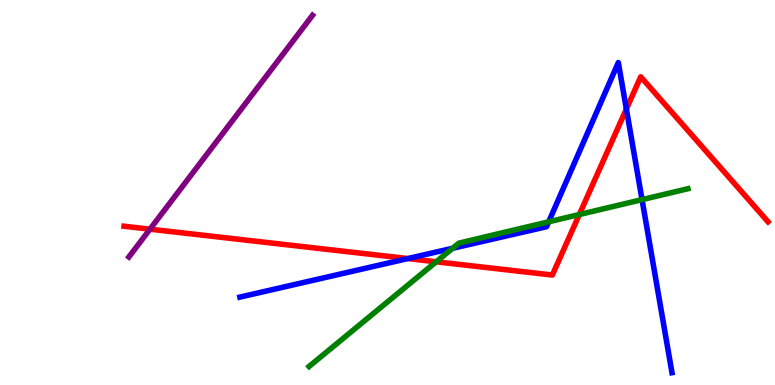[{'lines': ['blue', 'red'], 'intersections': [{'x': 5.26, 'y': 3.28}, {'x': 8.08, 'y': 7.17}]}, {'lines': ['green', 'red'], 'intersections': [{'x': 5.63, 'y': 3.2}, {'x': 7.48, 'y': 4.43}]}, {'lines': ['purple', 'red'], 'intersections': [{'x': 1.94, 'y': 4.05}]}, {'lines': ['blue', 'green'], 'intersections': [{'x': 5.84, 'y': 3.55}, {'x': 7.08, 'y': 4.24}, {'x': 8.28, 'y': 4.81}]}, {'lines': ['blue', 'purple'], 'intersections': []}, {'lines': ['green', 'purple'], 'intersections': []}]